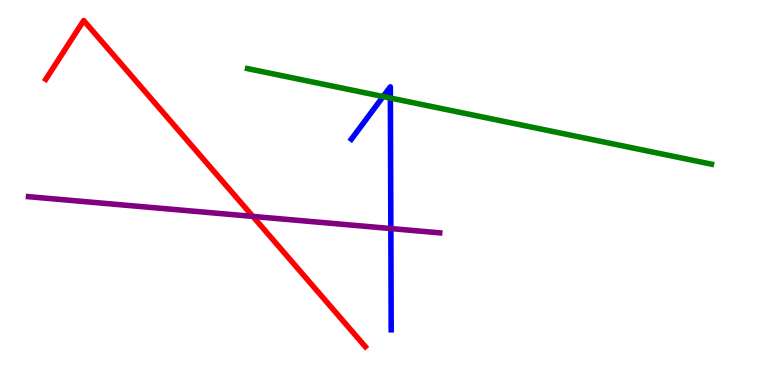[{'lines': ['blue', 'red'], 'intersections': []}, {'lines': ['green', 'red'], 'intersections': []}, {'lines': ['purple', 'red'], 'intersections': [{'x': 3.26, 'y': 4.38}]}, {'lines': ['blue', 'green'], 'intersections': [{'x': 4.94, 'y': 7.49}, {'x': 5.04, 'y': 7.45}]}, {'lines': ['blue', 'purple'], 'intersections': [{'x': 5.04, 'y': 4.06}]}, {'lines': ['green', 'purple'], 'intersections': []}]